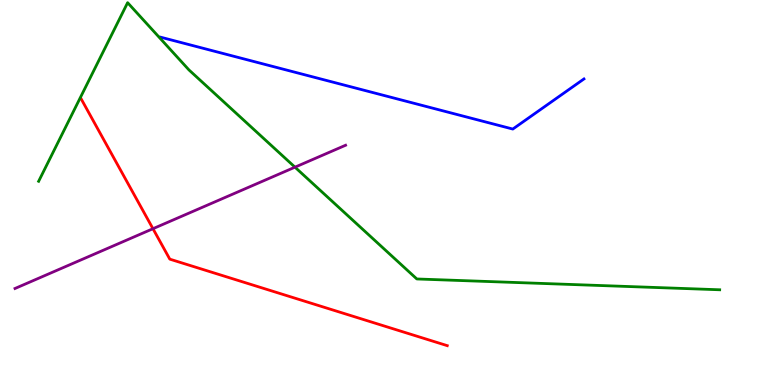[{'lines': ['blue', 'red'], 'intersections': []}, {'lines': ['green', 'red'], 'intersections': []}, {'lines': ['purple', 'red'], 'intersections': [{'x': 1.97, 'y': 4.06}]}, {'lines': ['blue', 'green'], 'intersections': []}, {'lines': ['blue', 'purple'], 'intersections': []}, {'lines': ['green', 'purple'], 'intersections': [{'x': 3.81, 'y': 5.66}]}]